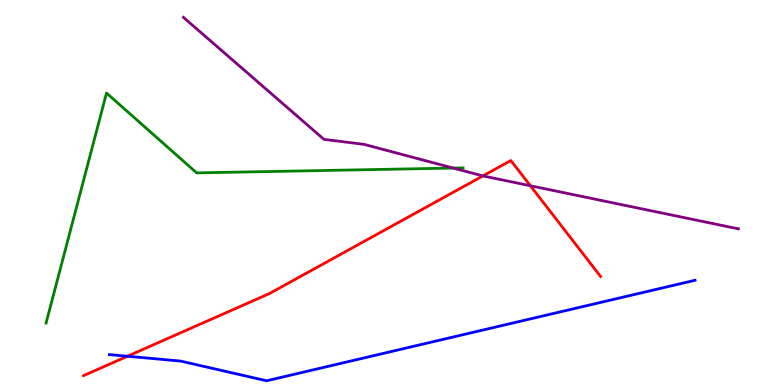[{'lines': ['blue', 'red'], 'intersections': [{'x': 1.64, 'y': 0.747}]}, {'lines': ['green', 'red'], 'intersections': []}, {'lines': ['purple', 'red'], 'intersections': [{'x': 6.23, 'y': 5.43}, {'x': 6.84, 'y': 5.18}]}, {'lines': ['blue', 'green'], 'intersections': []}, {'lines': ['blue', 'purple'], 'intersections': []}, {'lines': ['green', 'purple'], 'intersections': [{'x': 5.85, 'y': 5.63}]}]